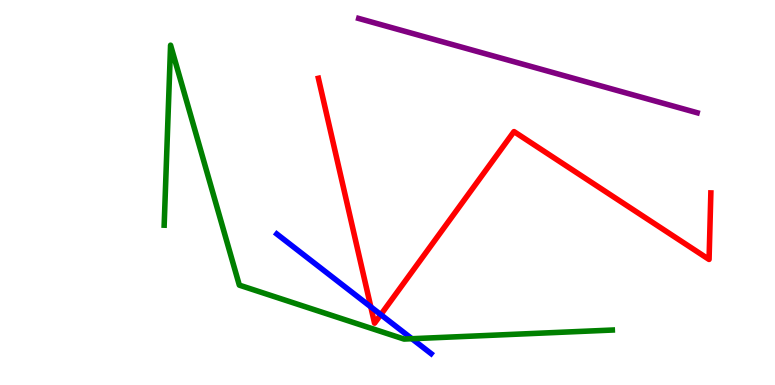[{'lines': ['blue', 'red'], 'intersections': [{'x': 4.78, 'y': 2.03}, {'x': 4.91, 'y': 1.83}]}, {'lines': ['green', 'red'], 'intersections': []}, {'lines': ['purple', 'red'], 'intersections': []}, {'lines': ['blue', 'green'], 'intersections': [{'x': 5.31, 'y': 1.2}]}, {'lines': ['blue', 'purple'], 'intersections': []}, {'lines': ['green', 'purple'], 'intersections': []}]